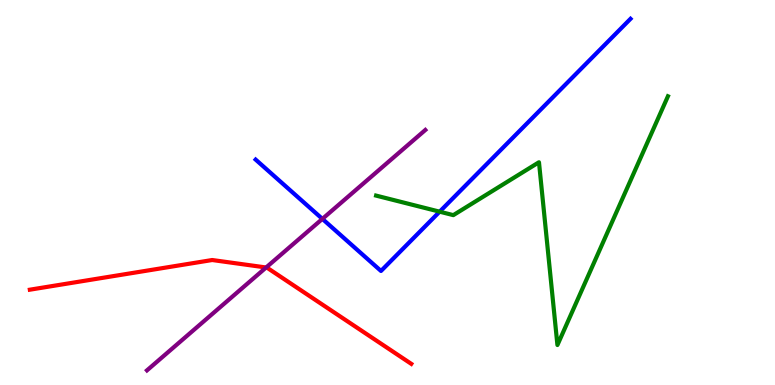[{'lines': ['blue', 'red'], 'intersections': []}, {'lines': ['green', 'red'], 'intersections': []}, {'lines': ['purple', 'red'], 'intersections': [{'x': 3.43, 'y': 3.05}]}, {'lines': ['blue', 'green'], 'intersections': [{'x': 5.67, 'y': 4.5}]}, {'lines': ['blue', 'purple'], 'intersections': [{'x': 4.16, 'y': 4.31}]}, {'lines': ['green', 'purple'], 'intersections': []}]